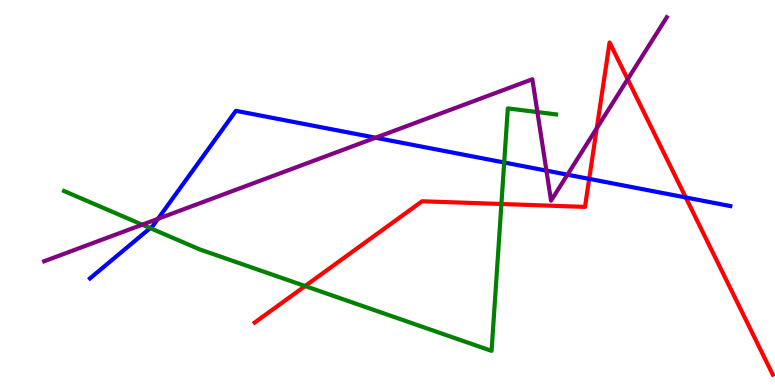[{'lines': ['blue', 'red'], 'intersections': [{'x': 7.6, 'y': 5.35}, {'x': 8.85, 'y': 4.87}]}, {'lines': ['green', 'red'], 'intersections': [{'x': 3.94, 'y': 2.57}, {'x': 6.47, 'y': 4.7}]}, {'lines': ['purple', 'red'], 'intersections': [{'x': 7.7, 'y': 6.67}, {'x': 8.1, 'y': 7.94}]}, {'lines': ['blue', 'green'], 'intersections': [{'x': 1.94, 'y': 4.08}, {'x': 6.51, 'y': 5.78}]}, {'lines': ['blue', 'purple'], 'intersections': [{'x': 2.04, 'y': 4.32}, {'x': 4.85, 'y': 6.42}, {'x': 7.05, 'y': 5.57}, {'x': 7.32, 'y': 5.46}]}, {'lines': ['green', 'purple'], 'intersections': [{'x': 1.84, 'y': 4.16}, {'x': 6.93, 'y': 7.09}]}]